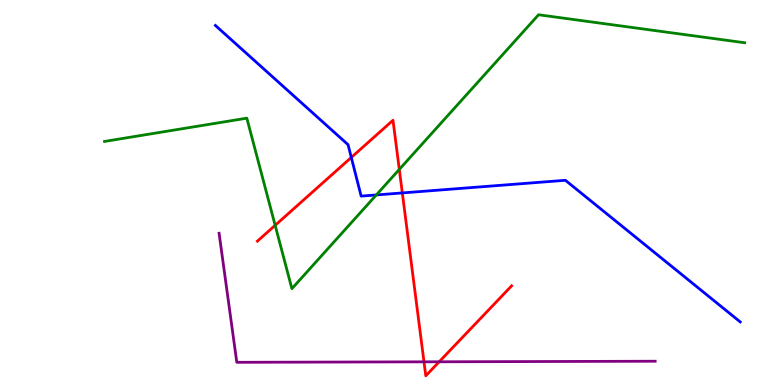[{'lines': ['blue', 'red'], 'intersections': [{'x': 4.53, 'y': 5.91}, {'x': 5.19, 'y': 4.99}]}, {'lines': ['green', 'red'], 'intersections': [{'x': 3.55, 'y': 4.15}, {'x': 5.15, 'y': 5.6}]}, {'lines': ['purple', 'red'], 'intersections': [{'x': 5.47, 'y': 0.602}, {'x': 5.67, 'y': 0.603}]}, {'lines': ['blue', 'green'], 'intersections': [{'x': 4.86, 'y': 4.94}]}, {'lines': ['blue', 'purple'], 'intersections': []}, {'lines': ['green', 'purple'], 'intersections': []}]